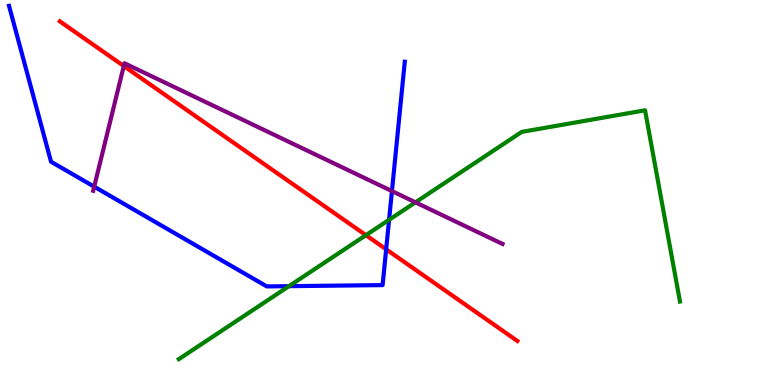[{'lines': ['blue', 'red'], 'intersections': [{'x': 4.98, 'y': 3.52}]}, {'lines': ['green', 'red'], 'intersections': [{'x': 4.72, 'y': 3.89}]}, {'lines': ['purple', 'red'], 'intersections': [{'x': 1.6, 'y': 8.28}]}, {'lines': ['blue', 'green'], 'intersections': [{'x': 3.73, 'y': 2.57}, {'x': 5.02, 'y': 4.29}]}, {'lines': ['blue', 'purple'], 'intersections': [{'x': 1.22, 'y': 5.15}, {'x': 5.06, 'y': 5.04}]}, {'lines': ['green', 'purple'], 'intersections': [{'x': 5.36, 'y': 4.74}]}]